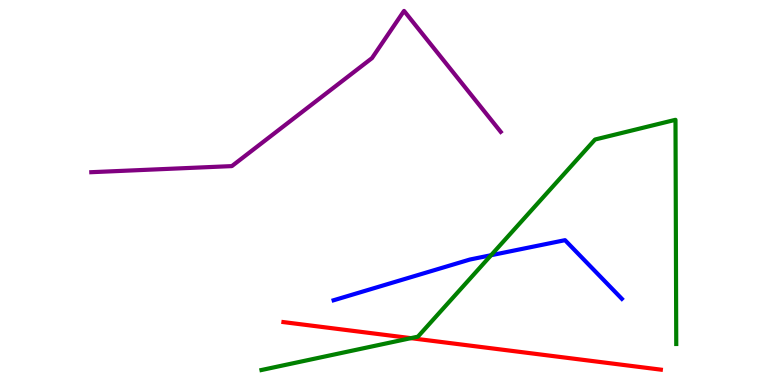[{'lines': ['blue', 'red'], 'intersections': []}, {'lines': ['green', 'red'], 'intersections': [{'x': 5.3, 'y': 1.22}]}, {'lines': ['purple', 'red'], 'intersections': []}, {'lines': ['blue', 'green'], 'intersections': [{'x': 6.34, 'y': 3.37}]}, {'lines': ['blue', 'purple'], 'intersections': []}, {'lines': ['green', 'purple'], 'intersections': []}]